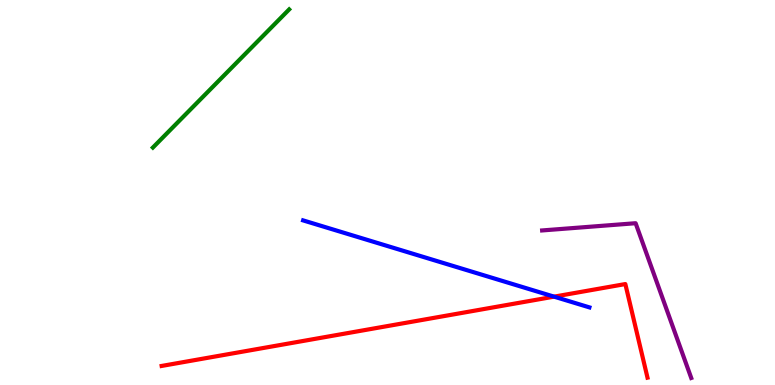[{'lines': ['blue', 'red'], 'intersections': [{'x': 7.15, 'y': 2.29}]}, {'lines': ['green', 'red'], 'intersections': []}, {'lines': ['purple', 'red'], 'intersections': []}, {'lines': ['blue', 'green'], 'intersections': []}, {'lines': ['blue', 'purple'], 'intersections': []}, {'lines': ['green', 'purple'], 'intersections': []}]